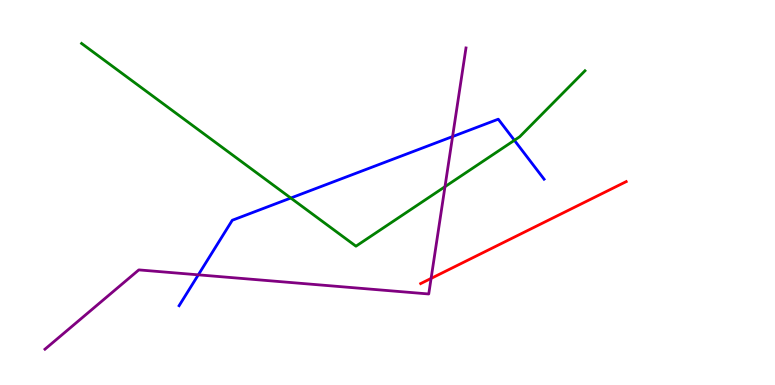[{'lines': ['blue', 'red'], 'intersections': []}, {'lines': ['green', 'red'], 'intersections': []}, {'lines': ['purple', 'red'], 'intersections': [{'x': 5.56, 'y': 2.77}]}, {'lines': ['blue', 'green'], 'intersections': [{'x': 3.75, 'y': 4.86}, {'x': 6.64, 'y': 6.36}]}, {'lines': ['blue', 'purple'], 'intersections': [{'x': 2.56, 'y': 2.86}, {'x': 5.84, 'y': 6.45}]}, {'lines': ['green', 'purple'], 'intersections': [{'x': 5.74, 'y': 5.15}]}]